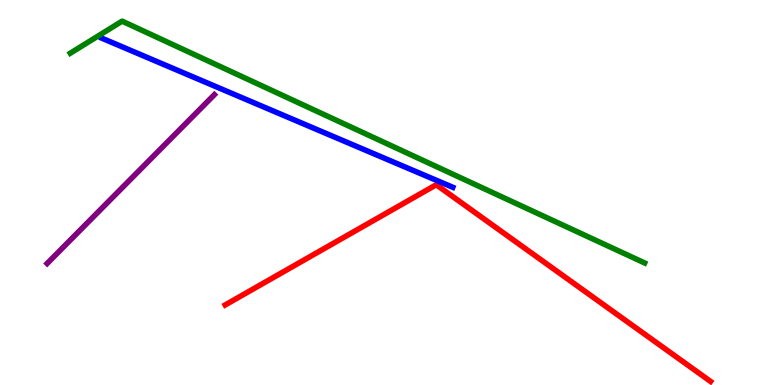[{'lines': ['blue', 'red'], 'intersections': []}, {'lines': ['green', 'red'], 'intersections': []}, {'lines': ['purple', 'red'], 'intersections': []}, {'lines': ['blue', 'green'], 'intersections': []}, {'lines': ['blue', 'purple'], 'intersections': []}, {'lines': ['green', 'purple'], 'intersections': []}]